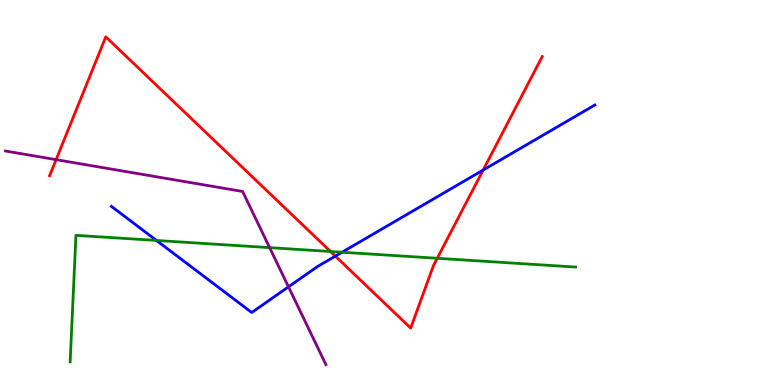[{'lines': ['blue', 'red'], 'intersections': [{'x': 4.33, 'y': 3.35}, {'x': 6.23, 'y': 5.58}]}, {'lines': ['green', 'red'], 'intersections': [{'x': 4.26, 'y': 3.47}, {'x': 5.64, 'y': 3.29}]}, {'lines': ['purple', 'red'], 'intersections': [{'x': 0.724, 'y': 5.85}]}, {'lines': ['blue', 'green'], 'intersections': [{'x': 2.02, 'y': 3.75}, {'x': 4.41, 'y': 3.45}]}, {'lines': ['blue', 'purple'], 'intersections': [{'x': 3.72, 'y': 2.55}]}, {'lines': ['green', 'purple'], 'intersections': [{'x': 3.48, 'y': 3.57}]}]